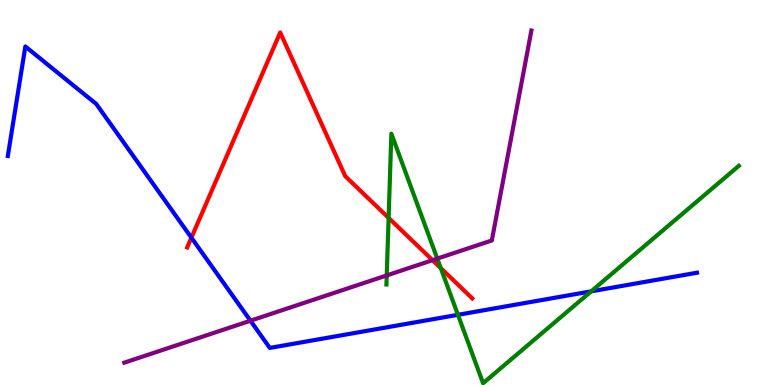[{'lines': ['blue', 'red'], 'intersections': [{'x': 2.47, 'y': 3.83}]}, {'lines': ['green', 'red'], 'intersections': [{'x': 5.01, 'y': 4.34}, {'x': 5.69, 'y': 3.04}]}, {'lines': ['purple', 'red'], 'intersections': [{'x': 5.58, 'y': 3.24}]}, {'lines': ['blue', 'green'], 'intersections': [{'x': 5.91, 'y': 1.82}, {'x': 7.63, 'y': 2.43}]}, {'lines': ['blue', 'purple'], 'intersections': [{'x': 3.23, 'y': 1.67}]}, {'lines': ['green', 'purple'], 'intersections': [{'x': 4.99, 'y': 2.85}, {'x': 5.64, 'y': 3.28}]}]